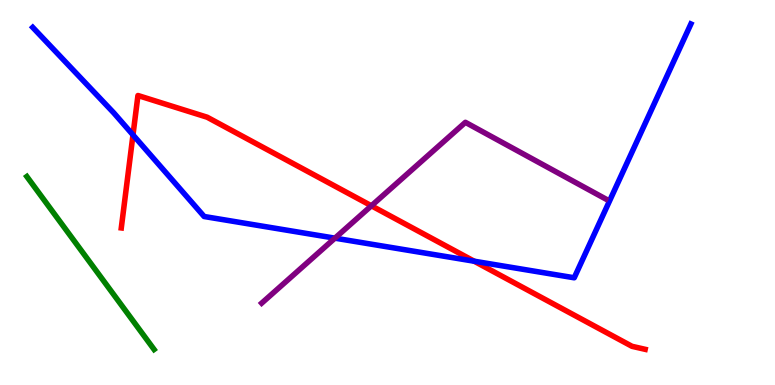[{'lines': ['blue', 'red'], 'intersections': [{'x': 1.72, 'y': 6.5}, {'x': 6.12, 'y': 3.22}]}, {'lines': ['green', 'red'], 'intersections': []}, {'lines': ['purple', 'red'], 'intersections': [{'x': 4.79, 'y': 4.66}]}, {'lines': ['blue', 'green'], 'intersections': []}, {'lines': ['blue', 'purple'], 'intersections': [{'x': 4.32, 'y': 3.81}]}, {'lines': ['green', 'purple'], 'intersections': []}]